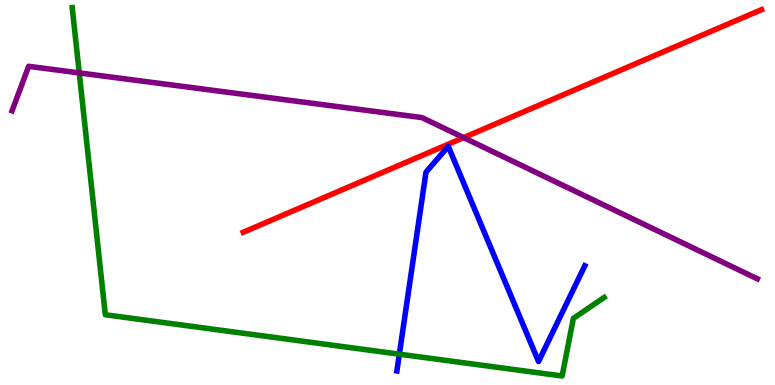[{'lines': ['blue', 'red'], 'intersections': []}, {'lines': ['green', 'red'], 'intersections': []}, {'lines': ['purple', 'red'], 'intersections': [{'x': 5.98, 'y': 6.43}]}, {'lines': ['blue', 'green'], 'intersections': [{'x': 5.15, 'y': 0.801}]}, {'lines': ['blue', 'purple'], 'intersections': []}, {'lines': ['green', 'purple'], 'intersections': [{'x': 1.02, 'y': 8.11}]}]